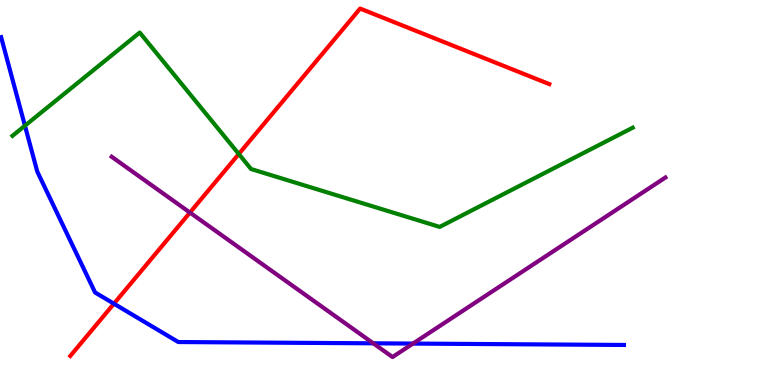[{'lines': ['blue', 'red'], 'intersections': [{'x': 1.47, 'y': 2.11}]}, {'lines': ['green', 'red'], 'intersections': [{'x': 3.08, 'y': 6.0}]}, {'lines': ['purple', 'red'], 'intersections': [{'x': 2.45, 'y': 4.48}]}, {'lines': ['blue', 'green'], 'intersections': [{'x': 0.322, 'y': 6.73}]}, {'lines': ['blue', 'purple'], 'intersections': [{'x': 4.82, 'y': 1.08}, {'x': 5.33, 'y': 1.08}]}, {'lines': ['green', 'purple'], 'intersections': []}]